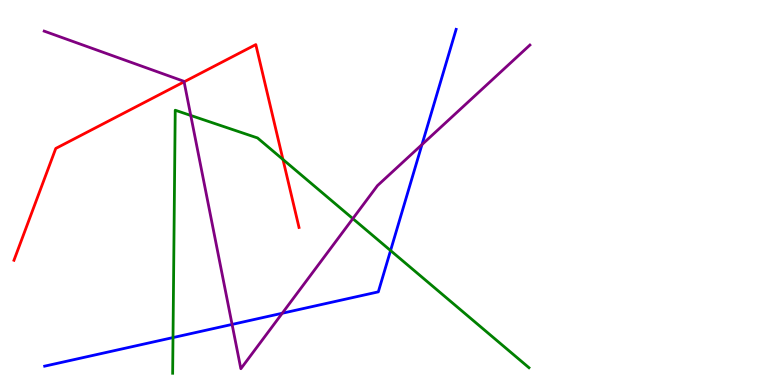[{'lines': ['blue', 'red'], 'intersections': []}, {'lines': ['green', 'red'], 'intersections': [{'x': 3.65, 'y': 5.86}]}, {'lines': ['purple', 'red'], 'intersections': [{'x': 2.38, 'y': 7.87}]}, {'lines': ['blue', 'green'], 'intersections': [{'x': 2.23, 'y': 1.23}, {'x': 5.04, 'y': 3.49}]}, {'lines': ['blue', 'purple'], 'intersections': [{'x': 2.99, 'y': 1.57}, {'x': 3.64, 'y': 1.86}, {'x': 5.44, 'y': 6.24}]}, {'lines': ['green', 'purple'], 'intersections': [{'x': 2.46, 'y': 7.0}, {'x': 4.55, 'y': 4.32}]}]